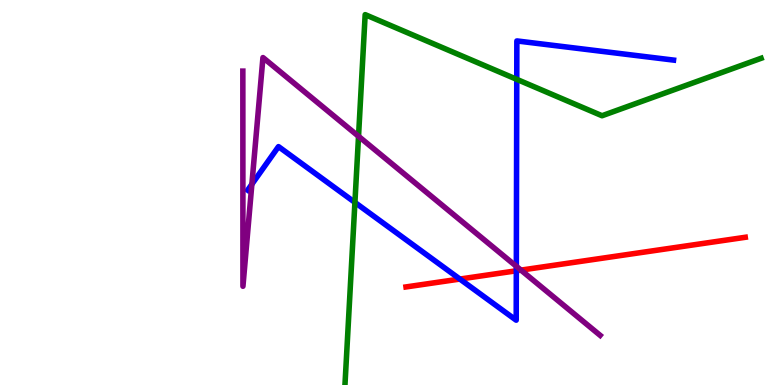[{'lines': ['blue', 'red'], 'intersections': [{'x': 5.93, 'y': 2.75}, {'x': 6.66, 'y': 2.97}]}, {'lines': ['green', 'red'], 'intersections': []}, {'lines': ['purple', 'red'], 'intersections': [{'x': 6.72, 'y': 2.98}]}, {'lines': ['blue', 'green'], 'intersections': [{'x': 4.58, 'y': 4.74}, {'x': 6.67, 'y': 7.94}]}, {'lines': ['blue', 'purple'], 'intersections': [{'x': 3.25, 'y': 5.22}, {'x': 6.66, 'y': 3.08}]}, {'lines': ['green', 'purple'], 'intersections': [{'x': 4.63, 'y': 6.46}]}]